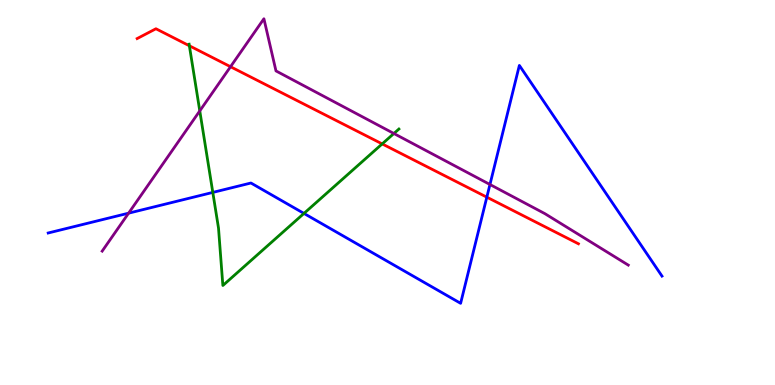[{'lines': ['blue', 'red'], 'intersections': [{'x': 6.28, 'y': 4.88}]}, {'lines': ['green', 'red'], 'intersections': [{'x': 2.44, 'y': 8.81}, {'x': 4.93, 'y': 6.26}]}, {'lines': ['purple', 'red'], 'intersections': [{'x': 2.97, 'y': 8.27}]}, {'lines': ['blue', 'green'], 'intersections': [{'x': 2.75, 'y': 5.0}, {'x': 3.92, 'y': 4.46}]}, {'lines': ['blue', 'purple'], 'intersections': [{'x': 1.66, 'y': 4.46}, {'x': 6.32, 'y': 5.21}]}, {'lines': ['green', 'purple'], 'intersections': [{'x': 2.58, 'y': 7.12}, {'x': 5.08, 'y': 6.53}]}]